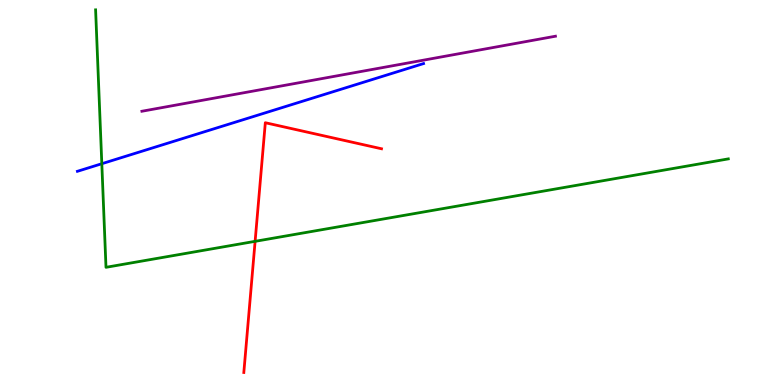[{'lines': ['blue', 'red'], 'intersections': []}, {'lines': ['green', 'red'], 'intersections': [{'x': 3.29, 'y': 3.73}]}, {'lines': ['purple', 'red'], 'intersections': []}, {'lines': ['blue', 'green'], 'intersections': [{'x': 1.31, 'y': 5.75}]}, {'lines': ['blue', 'purple'], 'intersections': []}, {'lines': ['green', 'purple'], 'intersections': []}]